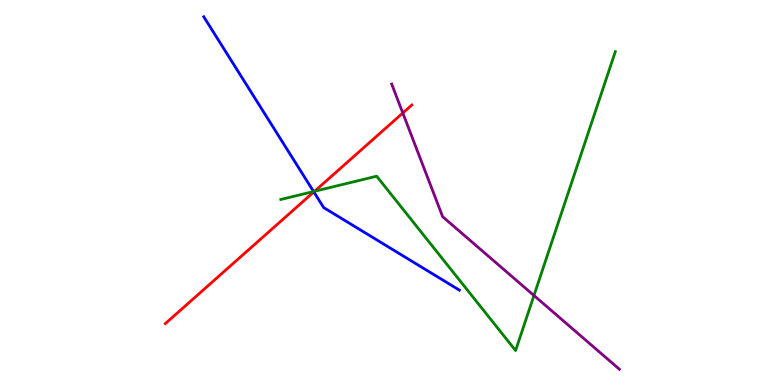[{'lines': ['blue', 'red'], 'intersections': [{'x': 4.05, 'y': 5.02}]}, {'lines': ['green', 'red'], 'intersections': [{'x': 4.06, 'y': 5.03}]}, {'lines': ['purple', 'red'], 'intersections': [{'x': 5.2, 'y': 7.06}]}, {'lines': ['blue', 'green'], 'intersections': [{'x': 4.05, 'y': 5.03}]}, {'lines': ['blue', 'purple'], 'intersections': []}, {'lines': ['green', 'purple'], 'intersections': [{'x': 6.89, 'y': 2.32}]}]